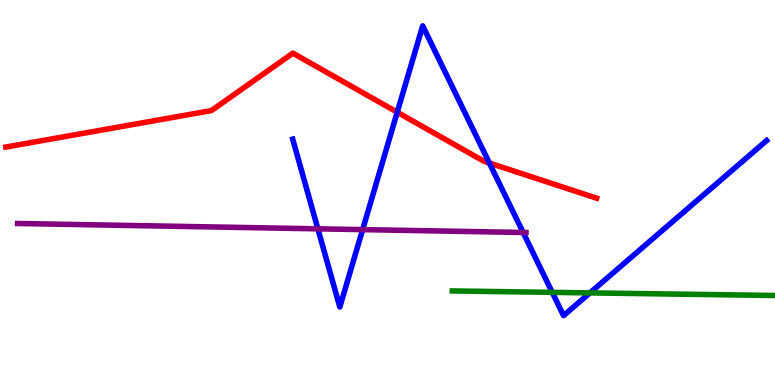[{'lines': ['blue', 'red'], 'intersections': [{'x': 5.13, 'y': 7.09}, {'x': 6.31, 'y': 5.77}]}, {'lines': ['green', 'red'], 'intersections': []}, {'lines': ['purple', 'red'], 'intersections': []}, {'lines': ['blue', 'green'], 'intersections': [{'x': 7.13, 'y': 2.41}, {'x': 7.61, 'y': 2.39}]}, {'lines': ['blue', 'purple'], 'intersections': [{'x': 4.1, 'y': 4.06}, {'x': 4.68, 'y': 4.04}, {'x': 6.75, 'y': 3.96}]}, {'lines': ['green', 'purple'], 'intersections': []}]